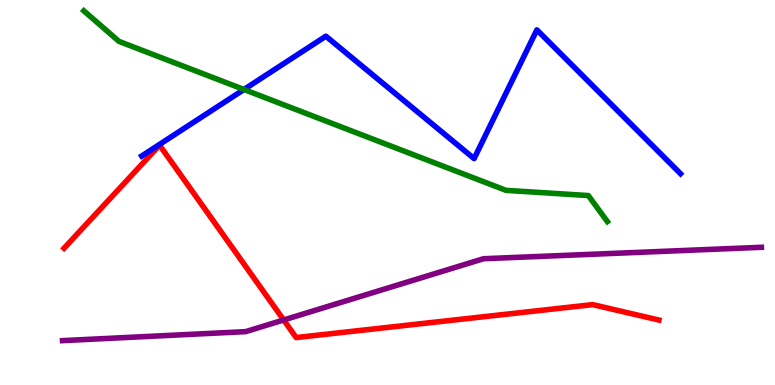[{'lines': ['blue', 'red'], 'intersections': []}, {'lines': ['green', 'red'], 'intersections': []}, {'lines': ['purple', 'red'], 'intersections': [{'x': 3.66, 'y': 1.69}]}, {'lines': ['blue', 'green'], 'intersections': [{'x': 3.15, 'y': 7.68}]}, {'lines': ['blue', 'purple'], 'intersections': []}, {'lines': ['green', 'purple'], 'intersections': []}]